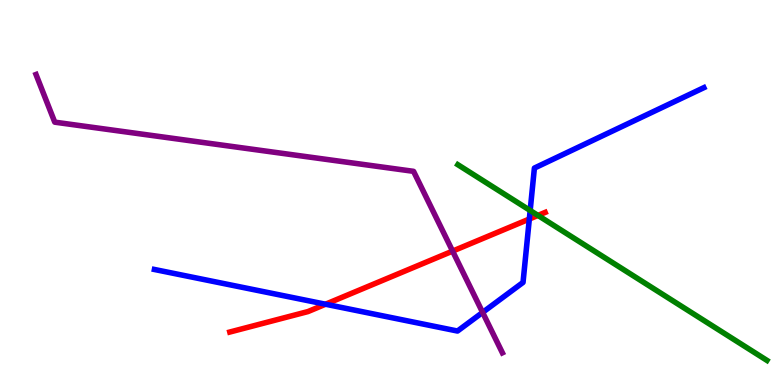[{'lines': ['blue', 'red'], 'intersections': [{'x': 4.2, 'y': 2.1}, {'x': 6.83, 'y': 4.31}]}, {'lines': ['green', 'red'], 'intersections': [{'x': 6.94, 'y': 4.4}]}, {'lines': ['purple', 'red'], 'intersections': [{'x': 5.84, 'y': 3.48}]}, {'lines': ['blue', 'green'], 'intersections': [{'x': 6.84, 'y': 4.53}]}, {'lines': ['blue', 'purple'], 'intersections': [{'x': 6.23, 'y': 1.89}]}, {'lines': ['green', 'purple'], 'intersections': []}]